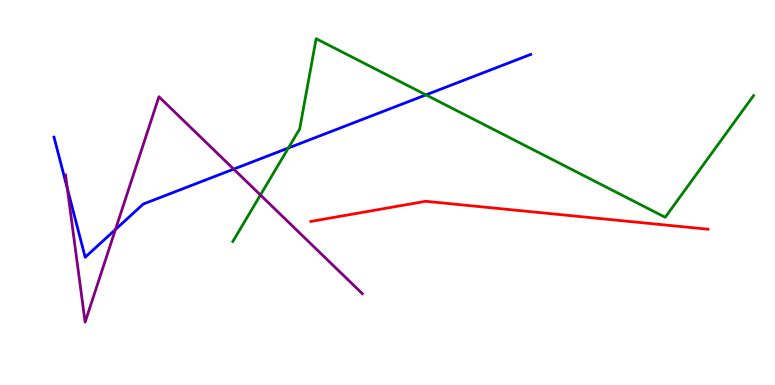[{'lines': ['blue', 'red'], 'intersections': []}, {'lines': ['green', 'red'], 'intersections': []}, {'lines': ['purple', 'red'], 'intersections': []}, {'lines': ['blue', 'green'], 'intersections': [{'x': 3.72, 'y': 6.16}, {'x': 5.5, 'y': 7.54}]}, {'lines': ['blue', 'purple'], 'intersections': [{'x': 0.869, 'y': 5.11}, {'x': 1.49, 'y': 4.04}, {'x': 3.02, 'y': 5.61}]}, {'lines': ['green', 'purple'], 'intersections': [{'x': 3.36, 'y': 4.93}]}]